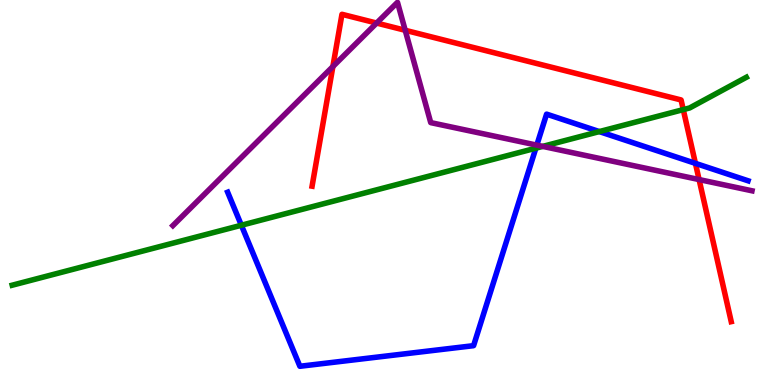[{'lines': ['blue', 'red'], 'intersections': [{'x': 8.97, 'y': 5.76}]}, {'lines': ['green', 'red'], 'intersections': [{'x': 8.82, 'y': 7.15}]}, {'lines': ['purple', 'red'], 'intersections': [{'x': 4.3, 'y': 8.27}, {'x': 4.86, 'y': 9.4}, {'x': 5.23, 'y': 9.21}, {'x': 9.02, 'y': 5.34}]}, {'lines': ['blue', 'green'], 'intersections': [{'x': 3.11, 'y': 4.15}, {'x': 6.91, 'y': 6.15}, {'x': 7.73, 'y': 6.58}]}, {'lines': ['blue', 'purple'], 'intersections': [{'x': 6.93, 'y': 6.23}]}, {'lines': ['green', 'purple'], 'intersections': [{'x': 7.0, 'y': 6.2}]}]